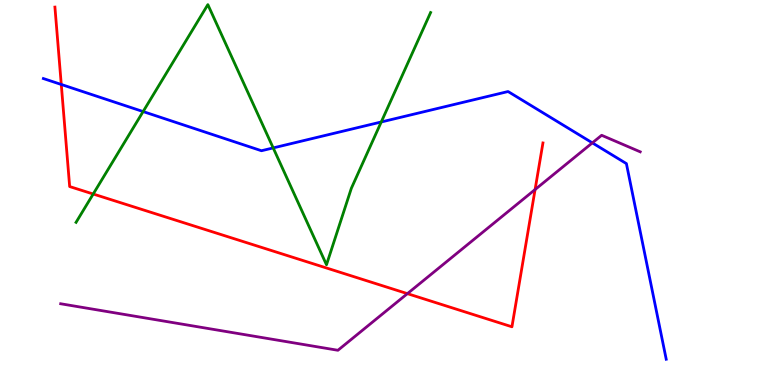[{'lines': ['blue', 'red'], 'intersections': [{'x': 0.791, 'y': 7.81}]}, {'lines': ['green', 'red'], 'intersections': [{'x': 1.2, 'y': 4.96}]}, {'lines': ['purple', 'red'], 'intersections': [{'x': 5.26, 'y': 2.37}, {'x': 6.9, 'y': 5.08}]}, {'lines': ['blue', 'green'], 'intersections': [{'x': 1.85, 'y': 7.1}, {'x': 3.53, 'y': 6.16}, {'x': 4.92, 'y': 6.83}]}, {'lines': ['blue', 'purple'], 'intersections': [{'x': 7.64, 'y': 6.29}]}, {'lines': ['green', 'purple'], 'intersections': []}]